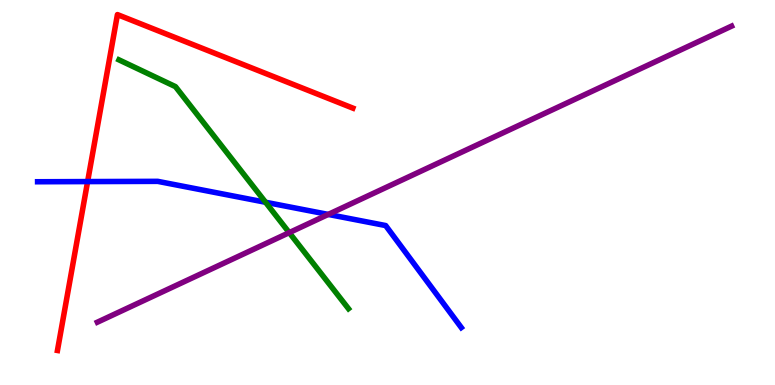[{'lines': ['blue', 'red'], 'intersections': [{'x': 1.13, 'y': 5.28}]}, {'lines': ['green', 'red'], 'intersections': []}, {'lines': ['purple', 'red'], 'intersections': []}, {'lines': ['blue', 'green'], 'intersections': [{'x': 3.43, 'y': 4.75}]}, {'lines': ['blue', 'purple'], 'intersections': [{'x': 4.24, 'y': 4.43}]}, {'lines': ['green', 'purple'], 'intersections': [{'x': 3.73, 'y': 3.96}]}]